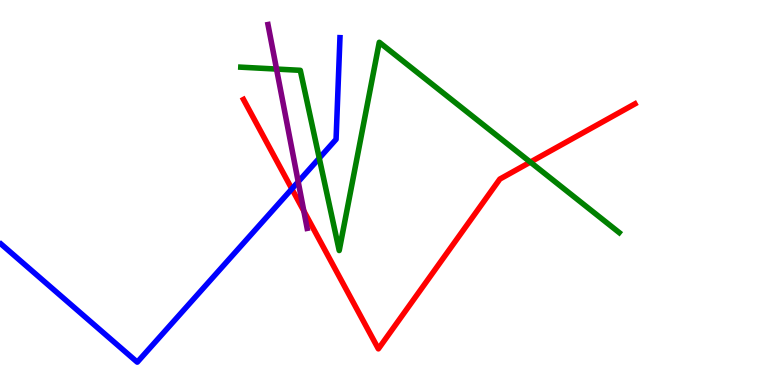[{'lines': ['blue', 'red'], 'intersections': [{'x': 3.77, 'y': 5.09}]}, {'lines': ['green', 'red'], 'intersections': [{'x': 6.84, 'y': 5.79}]}, {'lines': ['purple', 'red'], 'intersections': [{'x': 3.92, 'y': 4.52}]}, {'lines': ['blue', 'green'], 'intersections': [{'x': 4.12, 'y': 5.89}]}, {'lines': ['blue', 'purple'], 'intersections': [{'x': 3.85, 'y': 5.28}]}, {'lines': ['green', 'purple'], 'intersections': [{'x': 3.57, 'y': 8.21}]}]